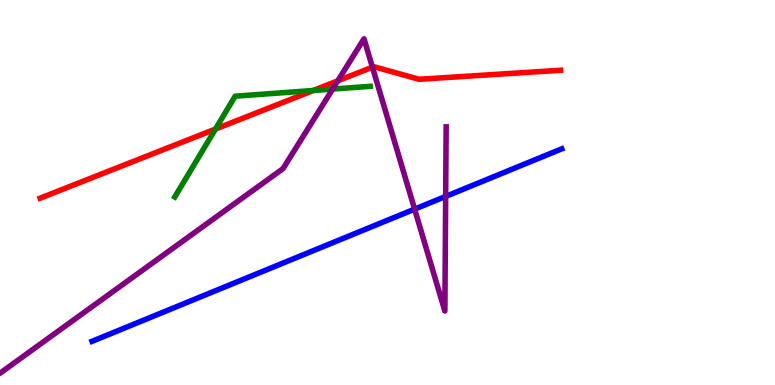[{'lines': ['blue', 'red'], 'intersections': []}, {'lines': ['green', 'red'], 'intersections': [{'x': 2.78, 'y': 6.65}, {'x': 4.04, 'y': 7.65}]}, {'lines': ['purple', 'red'], 'intersections': [{'x': 4.36, 'y': 7.9}, {'x': 4.81, 'y': 8.26}]}, {'lines': ['blue', 'green'], 'intersections': []}, {'lines': ['blue', 'purple'], 'intersections': [{'x': 5.35, 'y': 4.57}, {'x': 5.75, 'y': 4.9}]}, {'lines': ['green', 'purple'], 'intersections': [{'x': 4.29, 'y': 7.69}]}]